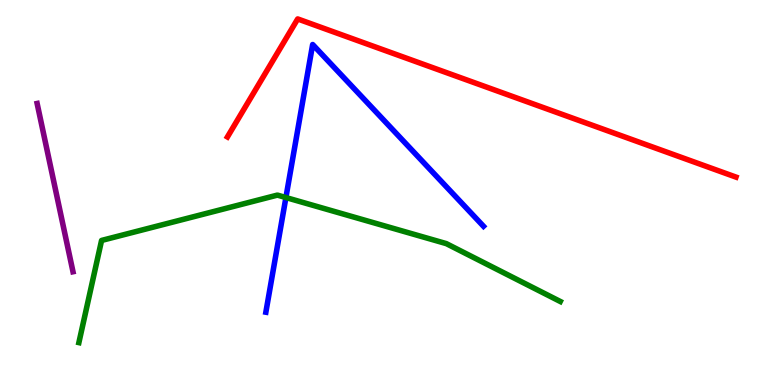[{'lines': ['blue', 'red'], 'intersections': []}, {'lines': ['green', 'red'], 'intersections': []}, {'lines': ['purple', 'red'], 'intersections': []}, {'lines': ['blue', 'green'], 'intersections': [{'x': 3.69, 'y': 4.87}]}, {'lines': ['blue', 'purple'], 'intersections': []}, {'lines': ['green', 'purple'], 'intersections': []}]